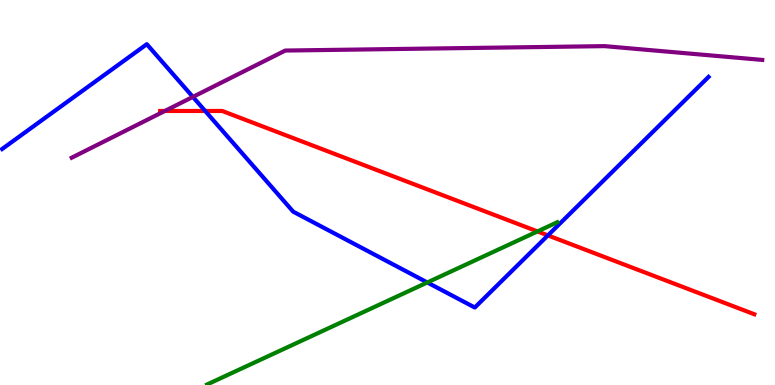[{'lines': ['blue', 'red'], 'intersections': [{'x': 2.65, 'y': 7.12}, {'x': 7.07, 'y': 3.89}]}, {'lines': ['green', 'red'], 'intersections': [{'x': 6.94, 'y': 3.99}]}, {'lines': ['purple', 'red'], 'intersections': [{'x': 2.13, 'y': 7.12}]}, {'lines': ['blue', 'green'], 'intersections': [{'x': 5.51, 'y': 2.66}]}, {'lines': ['blue', 'purple'], 'intersections': [{'x': 2.49, 'y': 7.48}]}, {'lines': ['green', 'purple'], 'intersections': []}]